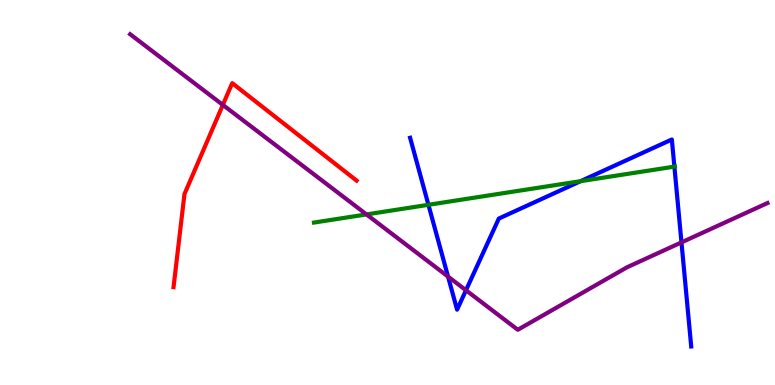[{'lines': ['blue', 'red'], 'intersections': []}, {'lines': ['green', 'red'], 'intersections': []}, {'lines': ['purple', 'red'], 'intersections': [{'x': 2.88, 'y': 7.28}]}, {'lines': ['blue', 'green'], 'intersections': [{'x': 5.53, 'y': 4.68}, {'x': 7.49, 'y': 5.29}, {'x': 8.7, 'y': 5.67}]}, {'lines': ['blue', 'purple'], 'intersections': [{'x': 5.78, 'y': 2.82}, {'x': 6.01, 'y': 2.46}, {'x': 8.79, 'y': 3.7}]}, {'lines': ['green', 'purple'], 'intersections': [{'x': 4.73, 'y': 4.43}]}]